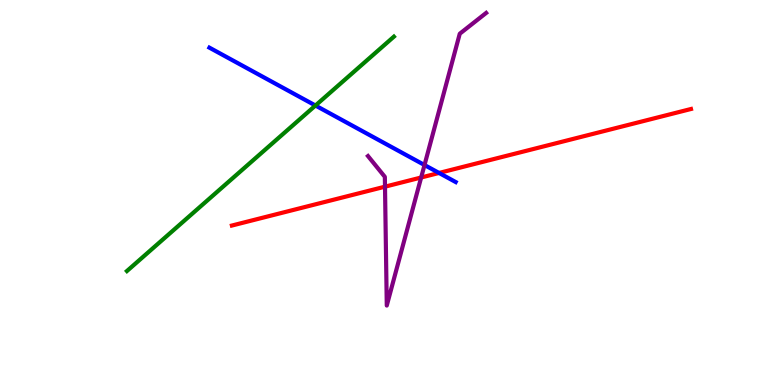[{'lines': ['blue', 'red'], 'intersections': [{'x': 5.67, 'y': 5.51}]}, {'lines': ['green', 'red'], 'intersections': []}, {'lines': ['purple', 'red'], 'intersections': [{'x': 4.97, 'y': 5.15}, {'x': 5.43, 'y': 5.39}]}, {'lines': ['blue', 'green'], 'intersections': [{'x': 4.07, 'y': 7.26}]}, {'lines': ['blue', 'purple'], 'intersections': [{'x': 5.48, 'y': 5.71}]}, {'lines': ['green', 'purple'], 'intersections': []}]